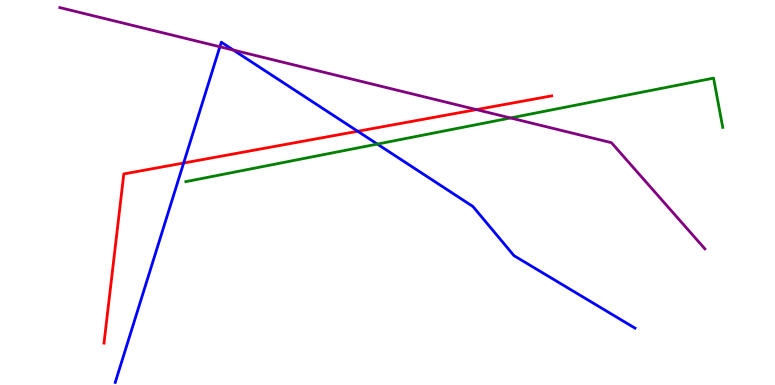[{'lines': ['blue', 'red'], 'intersections': [{'x': 2.37, 'y': 5.77}, {'x': 4.62, 'y': 6.59}]}, {'lines': ['green', 'red'], 'intersections': []}, {'lines': ['purple', 'red'], 'intersections': [{'x': 6.15, 'y': 7.15}]}, {'lines': ['blue', 'green'], 'intersections': [{'x': 4.87, 'y': 6.26}]}, {'lines': ['blue', 'purple'], 'intersections': [{'x': 2.84, 'y': 8.78}, {'x': 3.01, 'y': 8.7}]}, {'lines': ['green', 'purple'], 'intersections': [{'x': 6.59, 'y': 6.94}]}]